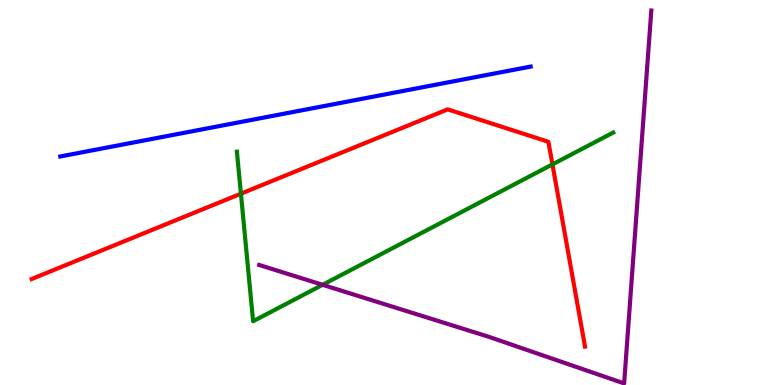[{'lines': ['blue', 'red'], 'intersections': []}, {'lines': ['green', 'red'], 'intersections': [{'x': 3.11, 'y': 4.97}, {'x': 7.13, 'y': 5.73}]}, {'lines': ['purple', 'red'], 'intersections': []}, {'lines': ['blue', 'green'], 'intersections': []}, {'lines': ['blue', 'purple'], 'intersections': []}, {'lines': ['green', 'purple'], 'intersections': [{'x': 4.16, 'y': 2.6}]}]